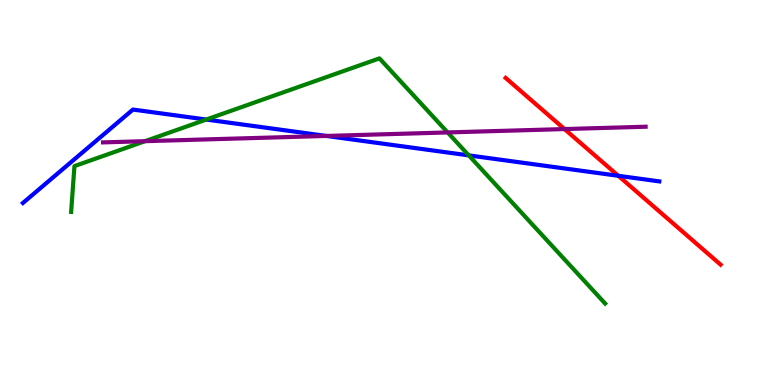[{'lines': ['blue', 'red'], 'intersections': [{'x': 7.98, 'y': 5.43}]}, {'lines': ['green', 'red'], 'intersections': []}, {'lines': ['purple', 'red'], 'intersections': [{'x': 7.28, 'y': 6.65}]}, {'lines': ['blue', 'green'], 'intersections': [{'x': 2.66, 'y': 6.89}, {'x': 6.05, 'y': 5.96}]}, {'lines': ['blue', 'purple'], 'intersections': [{'x': 4.21, 'y': 6.47}]}, {'lines': ['green', 'purple'], 'intersections': [{'x': 1.87, 'y': 6.33}, {'x': 5.78, 'y': 6.56}]}]